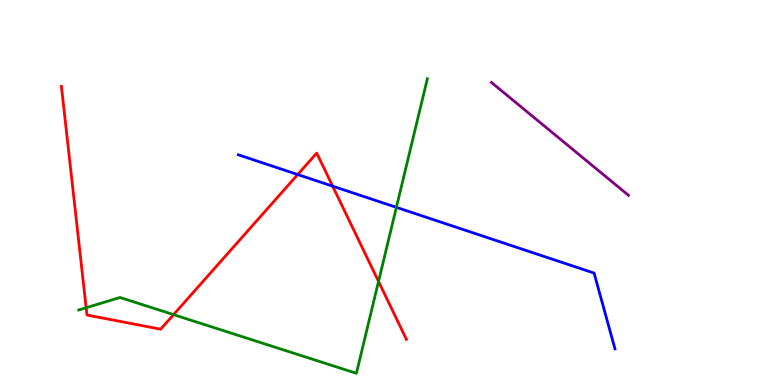[{'lines': ['blue', 'red'], 'intersections': [{'x': 3.84, 'y': 5.47}, {'x': 4.29, 'y': 5.16}]}, {'lines': ['green', 'red'], 'intersections': [{'x': 1.11, 'y': 2.01}, {'x': 2.24, 'y': 1.83}, {'x': 4.88, 'y': 2.69}]}, {'lines': ['purple', 'red'], 'intersections': []}, {'lines': ['blue', 'green'], 'intersections': [{'x': 5.11, 'y': 4.61}]}, {'lines': ['blue', 'purple'], 'intersections': []}, {'lines': ['green', 'purple'], 'intersections': []}]